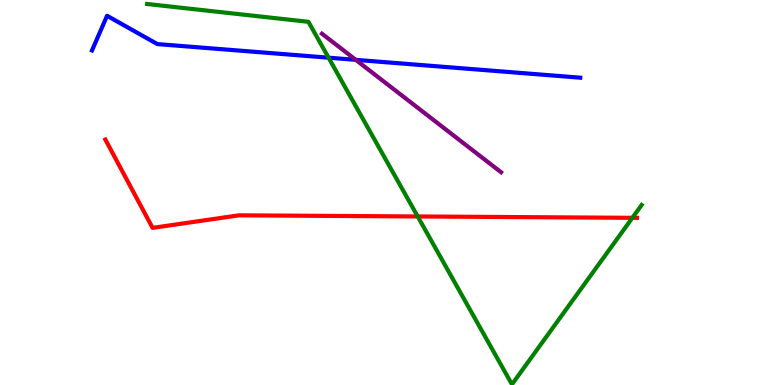[{'lines': ['blue', 'red'], 'intersections': []}, {'lines': ['green', 'red'], 'intersections': [{'x': 5.39, 'y': 4.38}, {'x': 8.16, 'y': 4.34}]}, {'lines': ['purple', 'red'], 'intersections': []}, {'lines': ['blue', 'green'], 'intersections': [{'x': 4.24, 'y': 8.5}]}, {'lines': ['blue', 'purple'], 'intersections': [{'x': 4.59, 'y': 8.45}]}, {'lines': ['green', 'purple'], 'intersections': []}]